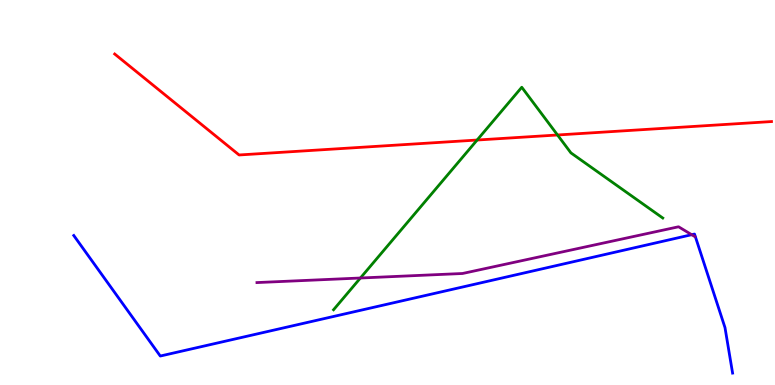[{'lines': ['blue', 'red'], 'intersections': []}, {'lines': ['green', 'red'], 'intersections': [{'x': 6.16, 'y': 6.36}, {'x': 7.19, 'y': 6.49}]}, {'lines': ['purple', 'red'], 'intersections': []}, {'lines': ['blue', 'green'], 'intersections': []}, {'lines': ['blue', 'purple'], 'intersections': [{'x': 8.93, 'y': 3.9}]}, {'lines': ['green', 'purple'], 'intersections': [{'x': 4.65, 'y': 2.78}]}]